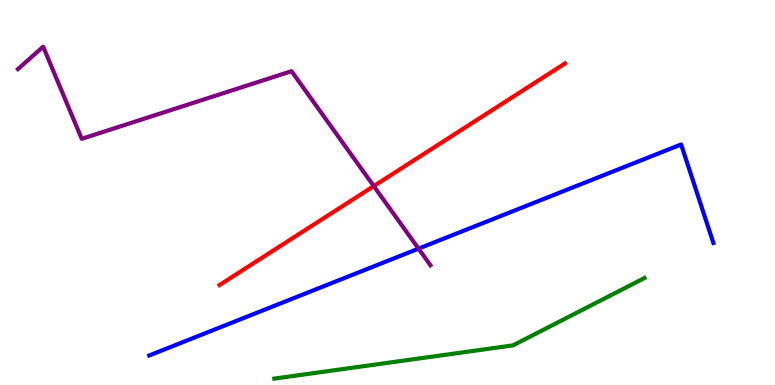[{'lines': ['blue', 'red'], 'intersections': []}, {'lines': ['green', 'red'], 'intersections': []}, {'lines': ['purple', 'red'], 'intersections': [{'x': 4.82, 'y': 5.17}]}, {'lines': ['blue', 'green'], 'intersections': []}, {'lines': ['blue', 'purple'], 'intersections': [{'x': 5.4, 'y': 3.54}]}, {'lines': ['green', 'purple'], 'intersections': []}]